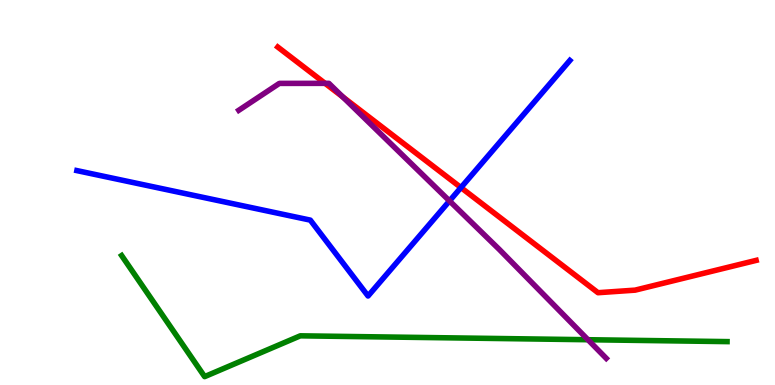[{'lines': ['blue', 'red'], 'intersections': [{'x': 5.95, 'y': 5.13}]}, {'lines': ['green', 'red'], 'intersections': []}, {'lines': ['purple', 'red'], 'intersections': [{'x': 4.19, 'y': 7.84}, {'x': 4.42, 'y': 7.48}]}, {'lines': ['blue', 'green'], 'intersections': []}, {'lines': ['blue', 'purple'], 'intersections': [{'x': 5.8, 'y': 4.78}]}, {'lines': ['green', 'purple'], 'intersections': [{'x': 7.59, 'y': 1.18}]}]